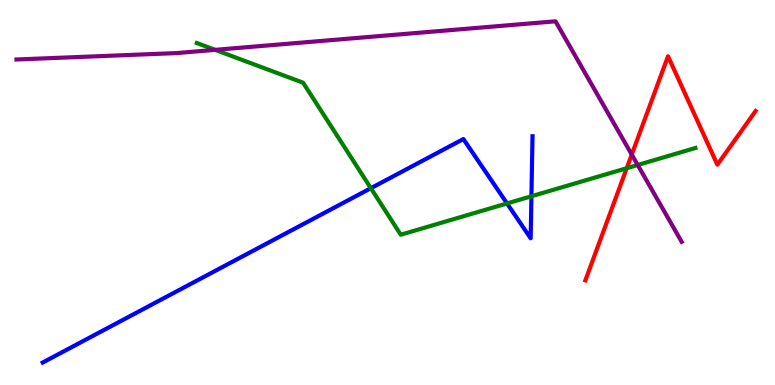[{'lines': ['blue', 'red'], 'intersections': []}, {'lines': ['green', 'red'], 'intersections': [{'x': 8.09, 'y': 5.63}]}, {'lines': ['purple', 'red'], 'intersections': [{'x': 8.15, 'y': 5.99}]}, {'lines': ['blue', 'green'], 'intersections': [{'x': 4.79, 'y': 5.11}, {'x': 6.54, 'y': 4.72}, {'x': 6.86, 'y': 4.9}]}, {'lines': ['blue', 'purple'], 'intersections': []}, {'lines': ['green', 'purple'], 'intersections': [{'x': 2.78, 'y': 8.71}, {'x': 8.23, 'y': 5.71}]}]